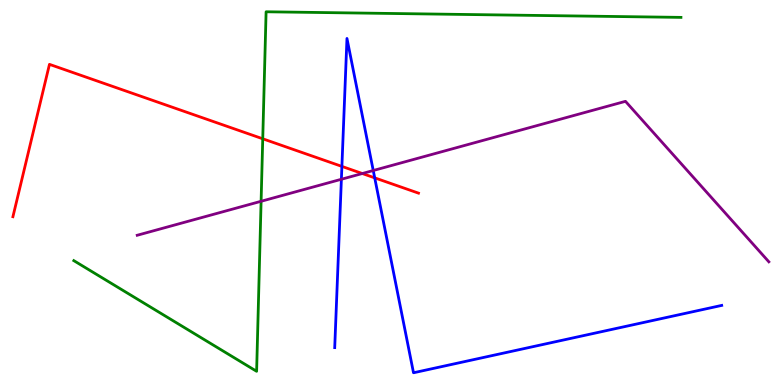[{'lines': ['blue', 'red'], 'intersections': [{'x': 4.41, 'y': 5.68}, {'x': 4.84, 'y': 5.38}]}, {'lines': ['green', 'red'], 'intersections': [{'x': 3.39, 'y': 6.4}]}, {'lines': ['purple', 'red'], 'intersections': [{'x': 4.67, 'y': 5.49}]}, {'lines': ['blue', 'green'], 'intersections': []}, {'lines': ['blue', 'purple'], 'intersections': [{'x': 4.4, 'y': 5.34}, {'x': 4.82, 'y': 5.57}]}, {'lines': ['green', 'purple'], 'intersections': [{'x': 3.37, 'y': 4.77}]}]